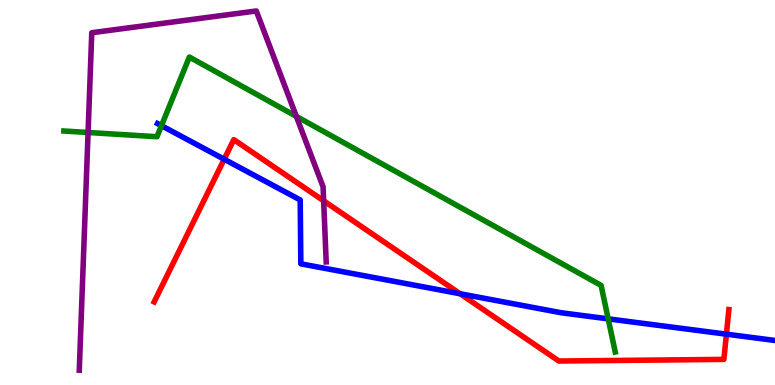[{'lines': ['blue', 'red'], 'intersections': [{'x': 2.89, 'y': 5.86}, {'x': 5.94, 'y': 2.37}, {'x': 9.37, 'y': 1.32}]}, {'lines': ['green', 'red'], 'intersections': []}, {'lines': ['purple', 'red'], 'intersections': [{'x': 4.18, 'y': 4.78}]}, {'lines': ['blue', 'green'], 'intersections': [{'x': 2.08, 'y': 6.74}, {'x': 7.85, 'y': 1.72}]}, {'lines': ['blue', 'purple'], 'intersections': []}, {'lines': ['green', 'purple'], 'intersections': [{'x': 1.14, 'y': 6.56}, {'x': 3.82, 'y': 6.98}]}]